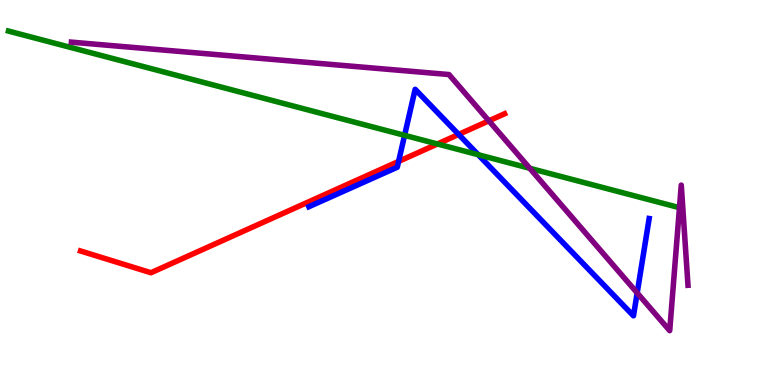[{'lines': ['blue', 'red'], 'intersections': [{'x': 5.14, 'y': 5.81}, {'x': 5.92, 'y': 6.51}]}, {'lines': ['green', 'red'], 'intersections': [{'x': 5.64, 'y': 6.26}]}, {'lines': ['purple', 'red'], 'intersections': [{'x': 6.31, 'y': 6.86}]}, {'lines': ['blue', 'green'], 'intersections': [{'x': 5.22, 'y': 6.48}, {'x': 6.17, 'y': 5.98}]}, {'lines': ['blue', 'purple'], 'intersections': [{'x': 8.22, 'y': 2.39}]}, {'lines': ['green', 'purple'], 'intersections': [{'x': 6.84, 'y': 5.63}, {'x': 8.77, 'y': 4.61}]}]